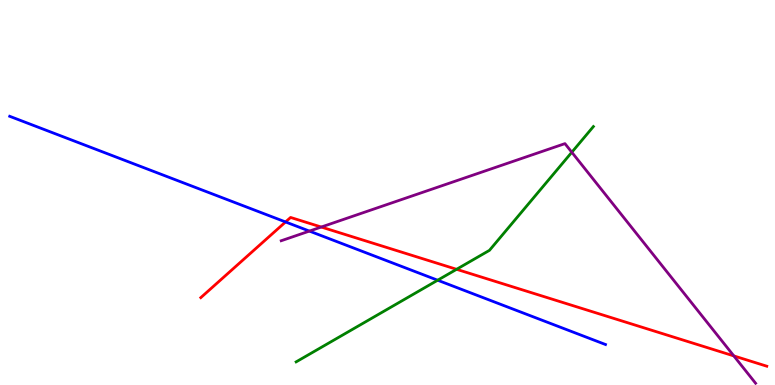[{'lines': ['blue', 'red'], 'intersections': [{'x': 3.68, 'y': 4.23}]}, {'lines': ['green', 'red'], 'intersections': [{'x': 5.89, 'y': 3.01}]}, {'lines': ['purple', 'red'], 'intersections': [{'x': 4.15, 'y': 4.1}, {'x': 9.47, 'y': 0.756}]}, {'lines': ['blue', 'green'], 'intersections': [{'x': 5.65, 'y': 2.72}]}, {'lines': ['blue', 'purple'], 'intersections': [{'x': 3.99, 'y': 4.0}]}, {'lines': ['green', 'purple'], 'intersections': [{'x': 7.38, 'y': 6.05}]}]